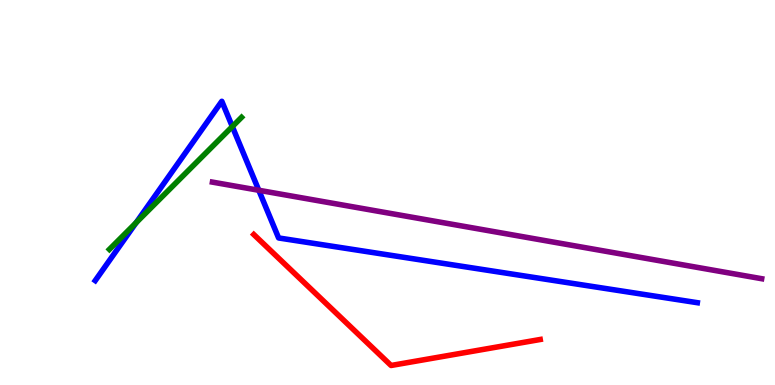[{'lines': ['blue', 'red'], 'intersections': []}, {'lines': ['green', 'red'], 'intersections': []}, {'lines': ['purple', 'red'], 'intersections': []}, {'lines': ['blue', 'green'], 'intersections': [{'x': 1.76, 'y': 4.22}, {'x': 3.0, 'y': 6.71}]}, {'lines': ['blue', 'purple'], 'intersections': [{'x': 3.34, 'y': 5.06}]}, {'lines': ['green', 'purple'], 'intersections': []}]